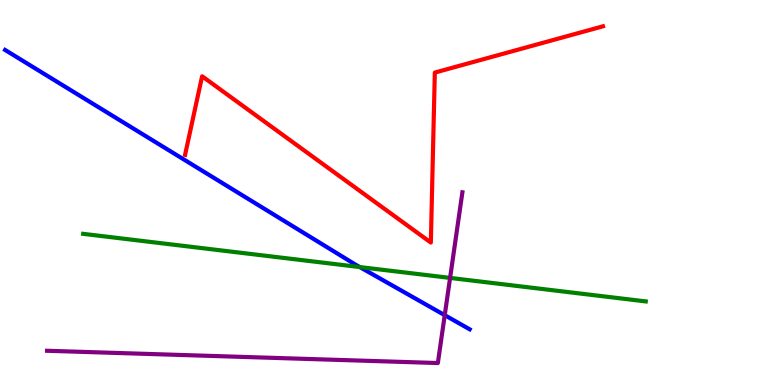[{'lines': ['blue', 'red'], 'intersections': []}, {'lines': ['green', 'red'], 'intersections': []}, {'lines': ['purple', 'red'], 'intersections': []}, {'lines': ['blue', 'green'], 'intersections': [{'x': 4.64, 'y': 3.06}]}, {'lines': ['blue', 'purple'], 'intersections': [{'x': 5.74, 'y': 1.81}]}, {'lines': ['green', 'purple'], 'intersections': [{'x': 5.81, 'y': 2.78}]}]